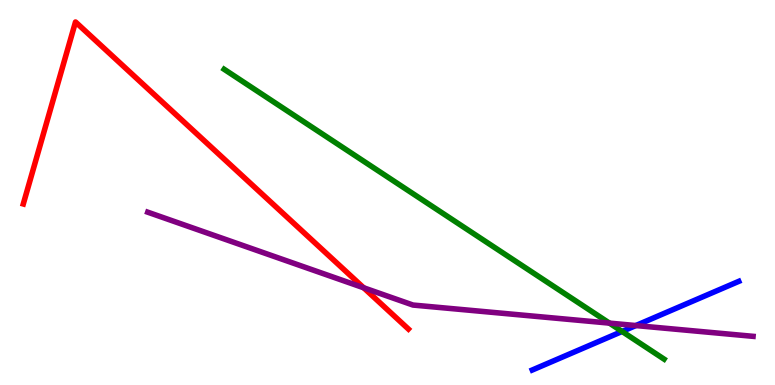[{'lines': ['blue', 'red'], 'intersections': []}, {'lines': ['green', 'red'], 'intersections': []}, {'lines': ['purple', 'red'], 'intersections': [{'x': 4.69, 'y': 2.53}]}, {'lines': ['blue', 'green'], 'intersections': [{'x': 8.03, 'y': 1.39}]}, {'lines': ['blue', 'purple'], 'intersections': [{'x': 8.2, 'y': 1.54}]}, {'lines': ['green', 'purple'], 'intersections': [{'x': 7.86, 'y': 1.61}]}]